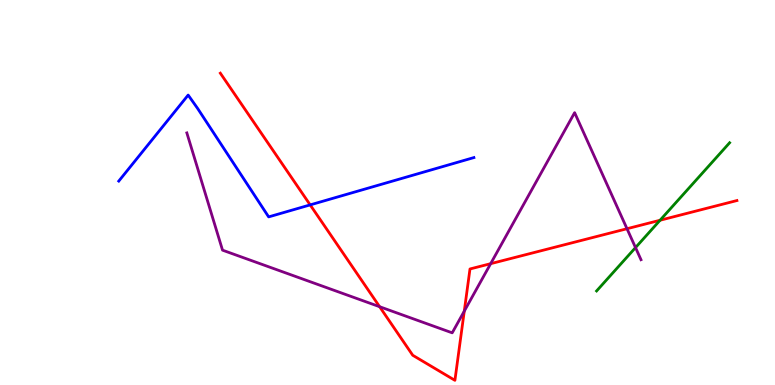[{'lines': ['blue', 'red'], 'intersections': [{'x': 4.0, 'y': 4.68}]}, {'lines': ['green', 'red'], 'intersections': [{'x': 8.52, 'y': 4.28}]}, {'lines': ['purple', 'red'], 'intersections': [{'x': 4.9, 'y': 2.03}, {'x': 5.99, 'y': 1.92}, {'x': 6.33, 'y': 3.15}, {'x': 8.09, 'y': 4.06}]}, {'lines': ['blue', 'green'], 'intersections': []}, {'lines': ['blue', 'purple'], 'intersections': []}, {'lines': ['green', 'purple'], 'intersections': [{'x': 8.2, 'y': 3.57}]}]